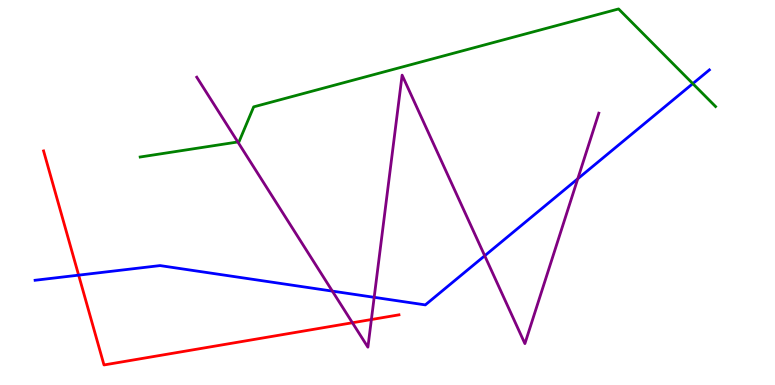[{'lines': ['blue', 'red'], 'intersections': [{'x': 1.01, 'y': 2.85}]}, {'lines': ['green', 'red'], 'intersections': []}, {'lines': ['purple', 'red'], 'intersections': [{'x': 4.55, 'y': 1.62}, {'x': 4.79, 'y': 1.7}]}, {'lines': ['blue', 'green'], 'intersections': [{'x': 8.94, 'y': 7.83}]}, {'lines': ['blue', 'purple'], 'intersections': [{'x': 4.29, 'y': 2.44}, {'x': 4.83, 'y': 2.28}, {'x': 6.25, 'y': 3.36}, {'x': 7.46, 'y': 5.36}]}, {'lines': ['green', 'purple'], 'intersections': [{'x': 3.07, 'y': 6.31}]}]